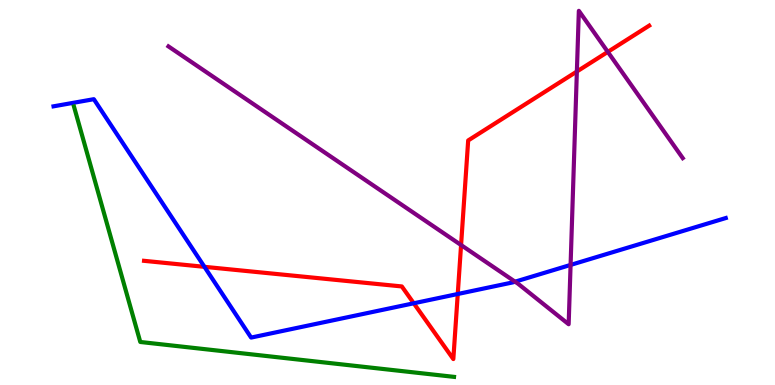[{'lines': ['blue', 'red'], 'intersections': [{'x': 2.64, 'y': 3.07}, {'x': 5.34, 'y': 2.12}, {'x': 5.91, 'y': 2.36}]}, {'lines': ['green', 'red'], 'intersections': []}, {'lines': ['purple', 'red'], 'intersections': [{'x': 5.95, 'y': 3.64}, {'x': 7.44, 'y': 8.14}, {'x': 7.84, 'y': 8.65}]}, {'lines': ['blue', 'green'], 'intersections': []}, {'lines': ['blue', 'purple'], 'intersections': [{'x': 6.65, 'y': 2.68}, {'x': 7.36, 'y': 3.12}]}, {'lines': ['green', 'purple'], 'intersections': []}]